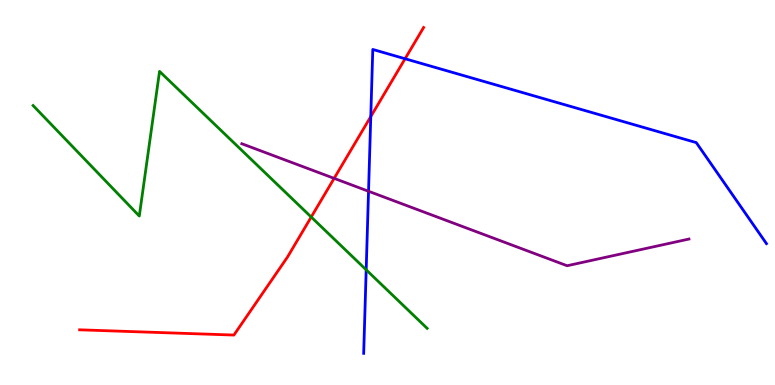[{'lines': ['blue', 'red'], 'intersections': [{'x': 4.78, 'y': 6.97}, {'x': 5.23, 'y': 8.47}]}, {'lines': ['green', 'red'], 'intersections': [{'x': 4.02, 'y': 4.36}]}, {'lines': ['purple', 'red'], 'intersections': [{'x': 4.31, 'y': 5.37}]}, {'lines': ['blue', 'green'], 'intersections': [{'x': 4.72, 'y': 2.99}]}, {'lines': ['blue', 'purple'], 'intersections': [{'x': 4.76, 'y': 5.03}]}, {'lines': ['green', 'purple'], 'intersections': []}]